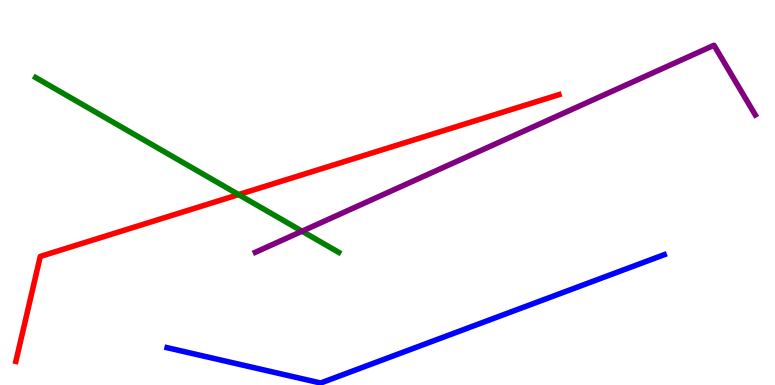[{'lines': ['blue', 'red'], 'intersections': []}, {'lines': ['green', 'red'], 'intersections': [{'x': 3.08, 'y': 4.95}]}, {'lines': ['purple', 'red'], 'intersections': []}, {'lines': ['blue', 'green'], 'intersections': []}, {'lines': ['blue', 'purple'], 'intersections': []}, {'lines': ['green', 'purple'], 'intersections': [{'x': 3.9, 'y': 3.99}]}]